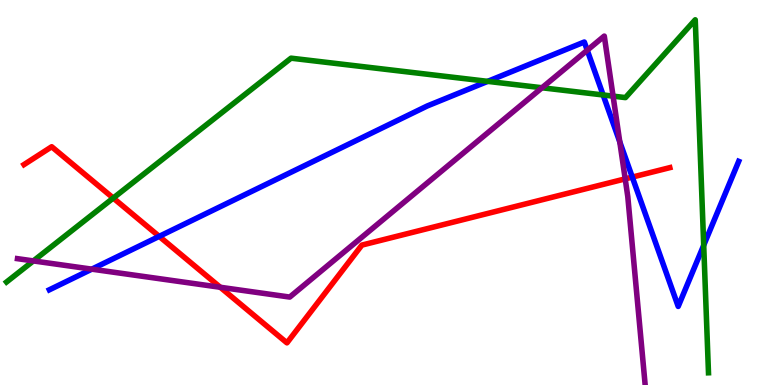[{'lines': ['blue', 'red'], 'intersections': [{'x': 2.05, 'y': 3.86}, {'x': 8.16, 'y': 5.4}]}, {'lines': ['green', 'red'], 'intersections': [{'x': 1.46, 'y': 4.86}]}, {'lines': ['purple', 'red'], 'intersections': [{'x': 2.84, 'y': 2.54}, {'x': 8.07, 'y': 5.35}]}, {'lines': ['blue', 'green'], 'intersections': [{'x': 6.29, 'y': 7.89}, {'x': 7.78, 'y': 7.53}, {'x': 9.08, 'y': 3.63}]}, {'lines': ['blue', 'purple'], 'intersections': [{'x': 1.18, 'y': 3.01}, {'x': 7.58, 'y': 8.7}, {'x': 8.0, 'y': 6.32}]}, {'lines': ['green', 'purple'], 'intersections': [{'x': 0.431, 'y': 3.22}, {'x': 6.99, 'y': 7.72}, {'x': 7.91, 'y': 7.5}]}]